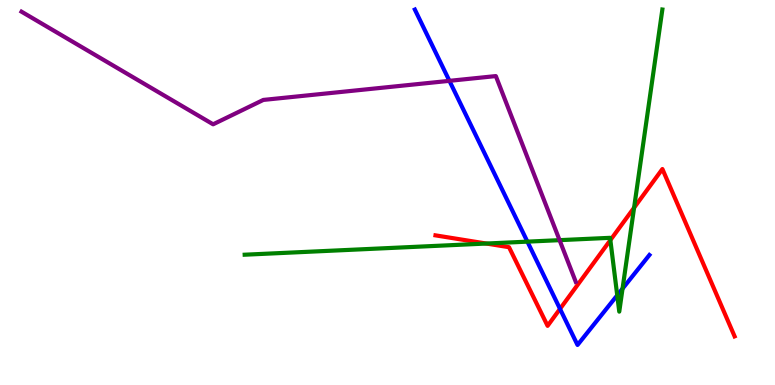[{'lines': ['blue', 'red'], 'intersections': [{'x': 7.23, 'y': 1.98}]}, {'lines': ['green', 'red'], 'intersections': [{'x': 6.28, 'y': 3.67}, {'x': 7.88, 'y': 3.76}, {'x': 8.18, 'y': 4.61}]}, {'lines': ['purple', 'red'], 'intersections': []}, {'lines': ['blue', 'green'], 'intersections': [{'x': 6.81, 'y': 3.72}, {'x': 7.96, 'y': 2.33}, {'x': 8.03, 'y': 2.5}]}, {'lines': ['blue', 'purple'], 'intersections': [{'x': 5.8, 'y': 7.9}]}, {'lines': ['green', 'purple'], 'intersections': [{'x': 7.22, 'y': 3.76}]}]